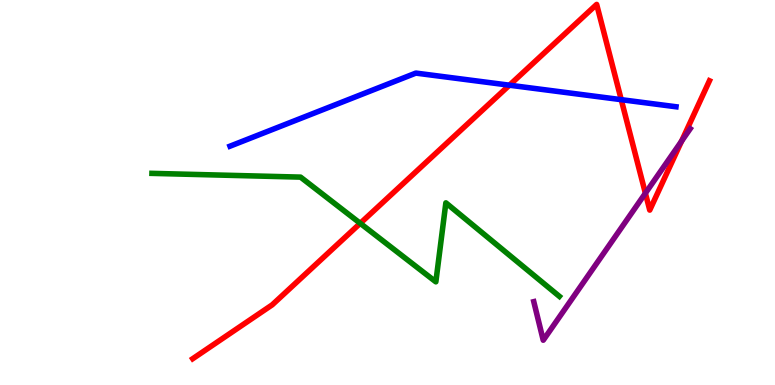[{'lines': ['blue', 'red'], 'intersections': [{'x': 6.57, 'y': 7.79}, {'x': 8.02, 'y': 7.41}]}, {'lines': ['green', 'red'], 'intersections': [{'x': 4.65, 'y': 4.2}]}, {'lines': ['purple', 'red'], 'intersections': [{'x': 8.33, 'y': 4.98}, {'x': 8.79, 'y': 6.33}]}, {'lines': ['blue', 'green'], 'intersections': []}, {'lines': ['blue', 'purple'], 'intersections': []}, {'lines': ['green', 'purple'], 'intersections': []}]